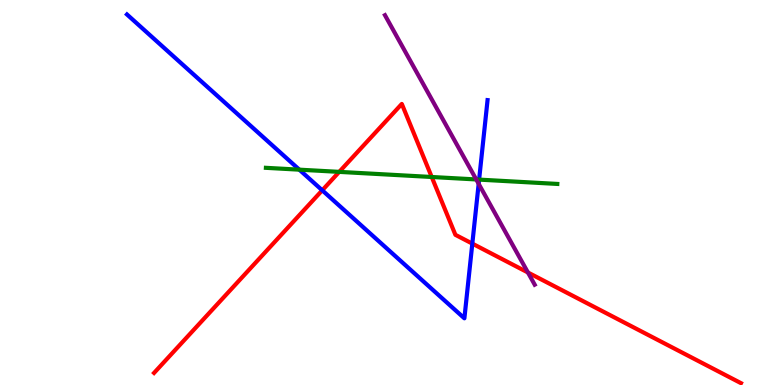[{'lines': ['blue', 'red'], 'intersections': [{'x': 4.16, 'y': 5.06}, {'x': 6.09, 'y': 3.67}]}, {'lines': ['green', 'red'], 'intersections': [{'x': 4.38, 'y': 5.54}, {'x': 5.57, 'y': 5.4}]}, {'lines': ['purple', 'red'], 'intersections': [{'x': 6.81, 'y': 2.92}]}, {'lines': ['blue', 'green'], 'intersections': [{'x': 3.86, 'y': 5.59}, {'x': 6.18, 'y': 5.33}]}, {'lines': ['blue', 'purple'], 'intersections': [{'x': 6.18, 'y': 5.23}]}, {'lines': ['green', 'purple'], 'intersections': [{'x': 6.14, 'y': 5.34}]}]